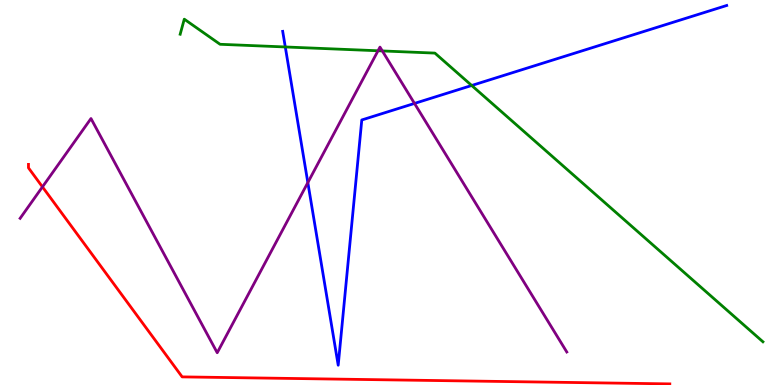[{'lines': ['blue', 'red'], 'intersections': []}, {'lines': ['green', 'red'], 'intersections': []}, {'lines': ['purple', 'red'], 'intersections': [{'x': 0.548, 'y': 5.15}]}, {'lines': ['blue', 'green'], 'intersections': [{'x': 3.68, 'y': 8.78}, {'x': 6.09, 'y': 7.78}]}, {'lines': ['blue', 'purple'], 'intersections': [{'x': 3.97, 'y': 5.26}, {'x': 5.35, 'y': 7.31}]}, {'lines': ['green', 'purple'], 'intersections': [{'x': 4.88, 'y': 8.68}, {'x': 4.93, 'y': 8.68}]}]